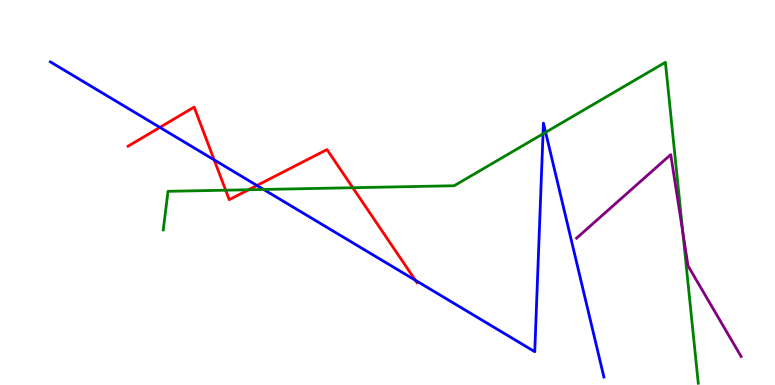[{'lines': ['blue', 'red'], 'intersections': [{'x': 2.06, 'y': 6.69}, {'x': 2.76, 'y': 5.85}, {'x': 3.32, 'y': 5.18}, {'x': 5.36, 'y': 2.72}]}, {'lines': ['green', 'red'], 'intersections': [{'x': 2.91, 'y': 5.06}, {'x': 3.21, 'y': 5.07}, {'x': 4.55, 'y': 5.12}]}, {'lines': ['purple', 'red'], 'intersections': []}, {'lines': ['blue', 'green'], 'intersections': [{'x': 3.4, 'y': 5.08}, {'x': 7.01, 'y': 6.52}, {'x': 7.04, 'y': 6.56}]}, {'lines': ['blue', 'purple'], 'intersections': []}, {'lines': ['green', 'purple'], 'intersections': [{'x': 8.81, 'y': 3.97}]}]